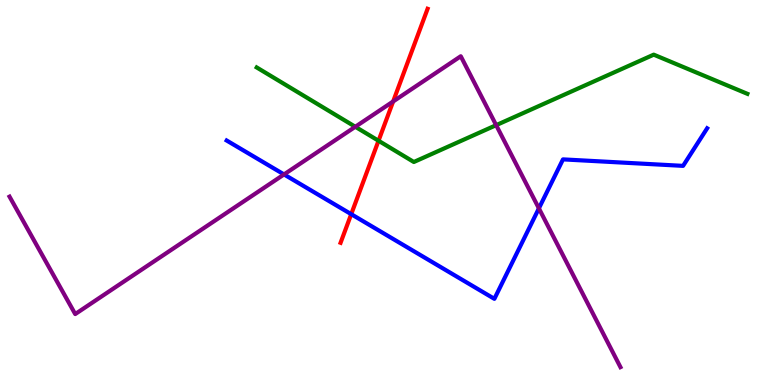[{'lines': ['blue', 'red'], 'intersections': [{'x': 4.53, 'y': 4.44}]}, {'lines': ['green', 'red'], 'intersections': [{'x': 4.88, 'y': 6.34}]}, {'lines': ['purple', 'red'], 'intersections': [{'x': 5.07, 'y': 7.36}]}, {'lines': ['blue', 'green'], 'intersections': []}, {'lines': ['blue', 'purple'], 'intersections': [{'x': 3.66, 'y': 5.47}, {'x': 6.95, 'y': 4.59}]}, {'lines': ['green', 'purple'], 'intersections': [{'x': 4.58, 'y': 6.71}, {'x': 6.4, 'y': 6.75}]}]